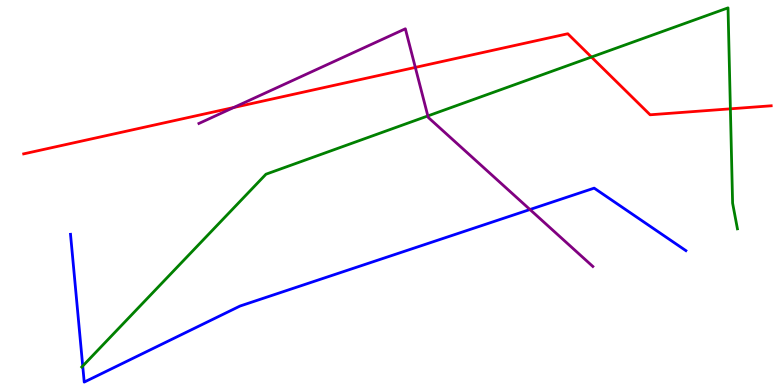[{'lines': ['blue', 'red'], 'intersections': []}, {'lines': ['green', 'red'], 'intersections': [{'x': 7.63, 'y': 8.52}, {'x': 9.42, 'y': 7.17}]}, {'lines': ['purple', 'red'], 'intersections': [{'x': 3.02, 'y': 7.21}, {'x': 5.36, 'y': 8.25}]}, {'lines': ['blue', 'green'], 'intersections': [{'x': 1.07, 'y': 0.493}]}, {'lines': ['blue', 'purple'], 'intersections': [{'x': 6.84, 'y': 4.56}]}, {'lines': ['green', 'purple'], 'intersections': [{'x': 5.52, 'y': 6.99}]}]